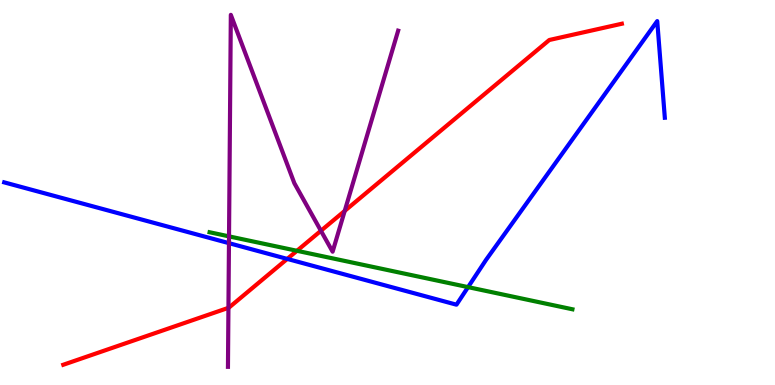[{'lines': ['blue', 'red'], 'intersections': [{'x': 3.71, 'y': 3.27}]}, {'lines': ['green', 'red'], 'intersections': [{'x': 3.83, 'y': 3.49}]}, {'lines': ['purple', 'red'], 'intersections': [{'x': 2.95, 'y': 2.0}, {'x': 4.14, 'y': 4.01}, {'x': 4.45, 'y': 4.52}]}, {'lines': ['blue', 'green'], 'intersections': [{'x': 6.04, 'y': 2.54}]}, {'lines': ['blue', 'purple'], 'intersections': [{'x': 2.95, 'y': 3.68}]}, {'lines': ['green', 'purple'], 'intersections': [{'x': 2.96, 'y': 3.86}]}]